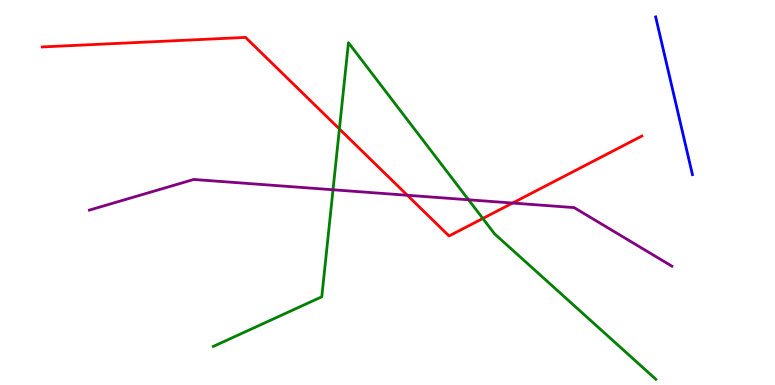[{'lines': ['blue', 'red'], 'intersections': []}, {'lines': ['green', 'red'], 'intersections': [{'x': 4.38, 'y': 6.65}, {'x': 6.23, 'y': 4.33}]}, {'lines': ['purple', 'red'], 'intersections': [{'x': 5.26, 'y': 4.93}, {'x': 6.61, 'y': 4.73}]}, {'lines': ['blue', 'green'], 'intersections': []}, {'lines': ['blue', 'purple'], 'intersections': []}, {'lines': ['green', 'purple'], 'intersections': [{'x': 4.3, 'y': 5.07}, {'x': 6.05, 'y': 4.81}]}]